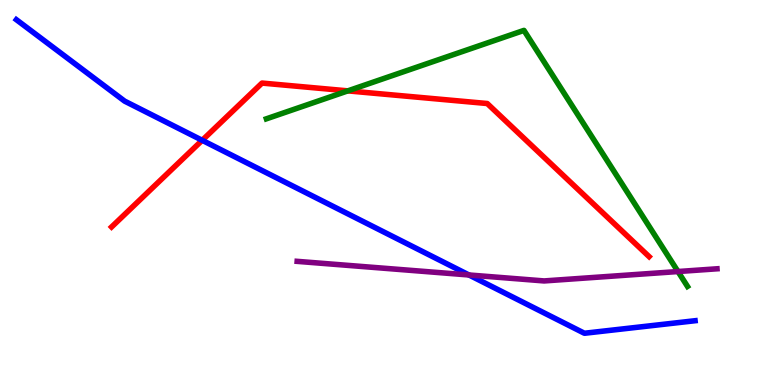[{'lines': ['blue', 'red'], 'intersections': [{'x': 2.61, 'y': 6.36}]}, {'lines': ['green', 'red'], 'intersections': [{'x': 4.49, 'y': 7.64}]}, {'lines': ['purple', 'red'], 'intersections': []}, {'lines': ['blue', 'green'], 'intersections': []}, {'lines': ['blue', 'purple'], 'intersections': [{'x': 6.05, 'y': 2.86}]}, {'lines': ['green', 'purple'], 'intersections': [{'x': 8.75, 'y': 2.95}]}]